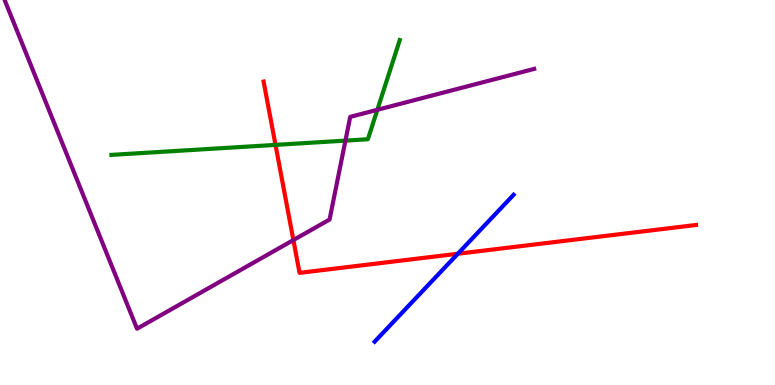[{'lines': ['blue', 'red'], 'intersections': [{'x': 5.91, 'y': 3.41}]}, {'lines': ['green', 'red'], 'intersections': [{'x': 3.55, 'y': 6.24}]}, {'lines': ['purple', 'red'], 'intersections': [{'x': 3.79, 'y': 3.76}]}, {'lines': ['blue', 'green'], 'intersections': []}, {'lines': ['blue', 'purple'], 'intersections': []}, {'lines': ['green', 'purple'], 'intersections': [{'x': 4.46, 'y': 6.35}, {'x': 4.87, 'y': 7.15}]}]